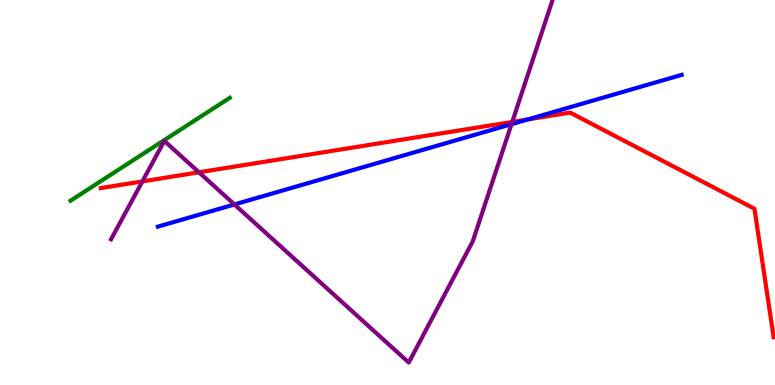[{'lines': ['blue', 'red'], 'intersections': [{'x': 6.81, 'y': 6.9}]}, {'lines': ['green', 'red'], 'intersections': []}, {'lines': ['purple', 'red'], 'intersections': [{'x': 1.84, 'y': 5.29}, {'x': 2.57, 'y': 5.52}, {'x': 6.61, 'y': 6.83}]}, {'lines': ['blue', 'green'], 'intersections': []}, {'lines': ['blue', 'purple'], 'intersections': [{'x': 3.02, 'y': 4.69}, {'x': 6.6, 'y': 6.77}]}, {'lines': ['green', 'purple'], 'intersections': []}]